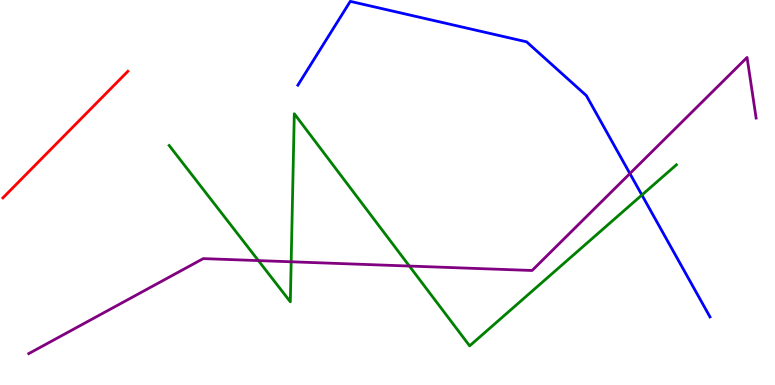[{'lines': ['blue', 'red'], 'intersections': []}, {'lines': ['green', 'red'], 'intersections': []}, {'lines': ['purple', 'red'], 'intersections': []}, {'lines': ['blue', 'green'], 'intersections': [{'x': 8.28, 'y': 4.93}]}, {'lines': ['blue', 'purple'], 'intersections': [{'x': 8.13, 'y': 5.49}]}, {'lines': ['green', 'purple'], 'intersections': [{'x': 3.33, 'y': 3.23}, {'x': 3.76, 'y': 3.2}, {'x': 5.28, 'y': 3.09}]}]